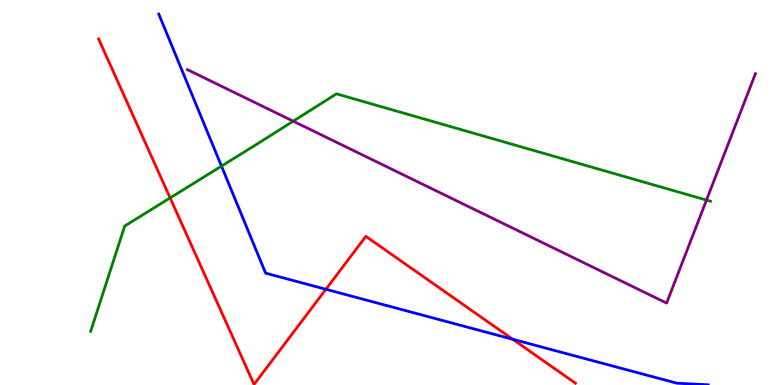[{'lines': ['blue', 'red'], 'intersections': [{'x': 4.21, 'y': 2.49}, {'x': 6.62, 'y': 1.19}]}, {'lines': ['green', 'red'], 'intersections': [{'x': 2.2, 'y': 4.86}]}, {'lines': ['purple', 'red'], 'intersections': []}, {'lines': ['blue', 'green'], 'intersections': [{'x': 2.86, 'y': 5.69}]}, {'lines': ['blue', 'purple'], 'intersections': []}, {'lines': ['green', 'purple'], 'intersections': [{'x': 3.78, 'y': 6.85}, {'x': 9.12, 'y': 4.8}]}]